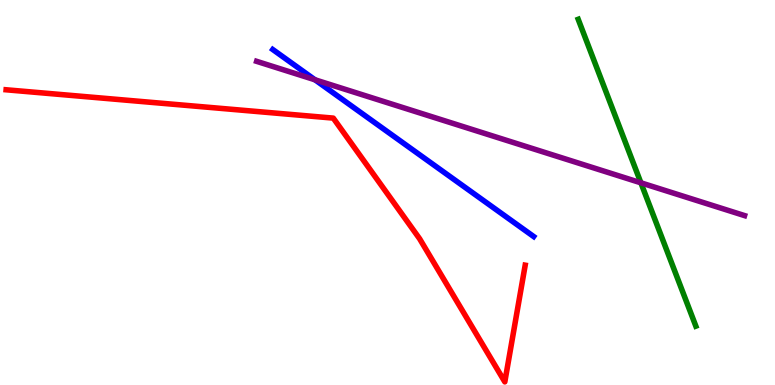[{'lines': ['blue', 'red'], 'intersections': []}, {'lines': ['green', 'red'], 'intersections': []}, {'lines': ['purple', 'red'], 'intersections': []}, {'lines': ['blue', 'green'], 'intersections': []}, {'lines': ['blue', 'purple'], 'intersections': [{'x': 4.06, 'y': 7.93}]}, {'lines': ['green', 'purple'], 'intersections': [{'x': 8.27, 'y': 5.25}]}]